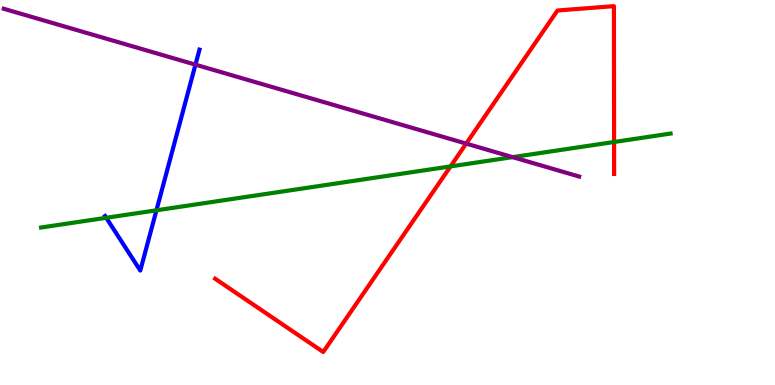[{'lines': ['blue', 'red'], 'intersections': []}, {'lines': ['green', 'red'], 'intersections': [{'x': 5.81, 'y': 5.68}, {'x': 7.92, 'y': 6.31}]}, {'lines': ['purple', 'red'], 'intersections': [{'x': 6.02, 'y': 6.27}]}, {'lines': ['blue', 'green'], 'intersections': [{'x': 1.37, 'y': 4.34}, {'x': 2.02, 'y': 4.54}]}, {'lines': ['blue', 'purple'], 'intersections': [{'x': 2.52, 'y': 8.32}]}, {'lines': ['green', 'purple'], 'intersections': [{'x': 6.61, 'y': 5.92}]}]